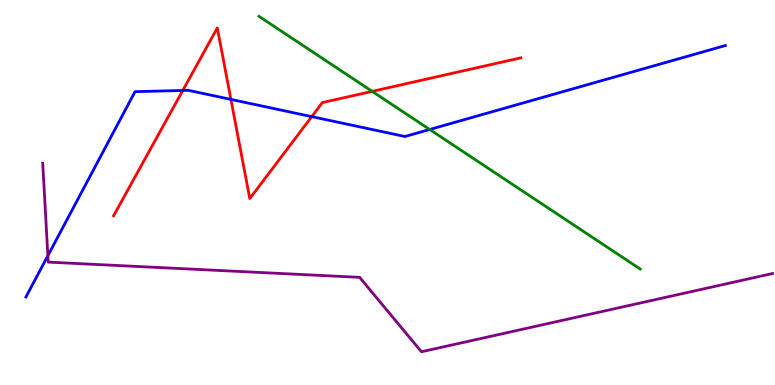[{'lines': ['blue', 'red'], 'intersections': [{'x': 2.36, 'y': 7.65}, {'x': 2.98, 'y': 7.42}, {'x': 4.02, 'y': 6.97}]}, {'lines': ['green', 'red'], 'intersections': [{'x': 4.8, 'y': 7.63}]}, {'lines': ['purple', 'red'], 'intersections': []}, {'lines': ['blue', 'green'], 'intersections': [{'x': 5.54, 'y': 6.64}]}, {'lines': ['blue', 'purple'], 'intersections': [{'x': 0.618, 'y': 3.36}]}, {'lines': ['green', 'purple'], 'intersections': []}]